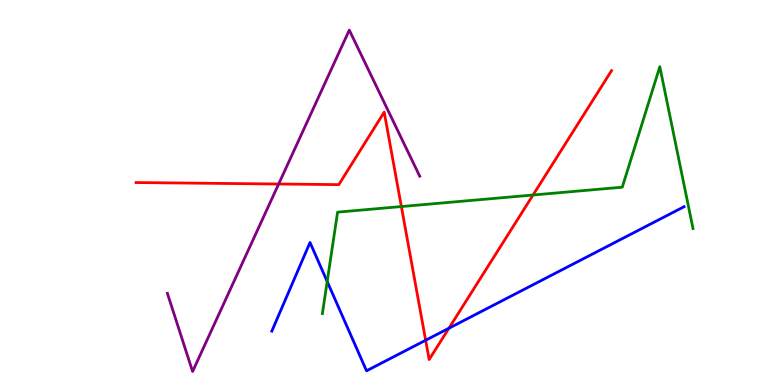[{'lines': ['blue', 'red'], 'intersections': [{'x': 5.49, 'y': 1.16}, {'x': 5.79, 'y': 1.47}]}, {'lines': ['green', 'red'], 'intersections': [{'x': 5.18, 'y': 4.63}, {'x': 6.88, 'y': 4.93}]}, {'lines': ['purple', 'red'], 'intersections': [{'x': 3.6, 'y': 5.22}]}, {'lines': ['blue', 'green'], 'intersections': [{'x': 4.22, 'y': 2.69}]}, {'lines': ['blue', 'purple'], 'intersections': []}, {'lines': ['green', 'purple'], 'intersections': []}]